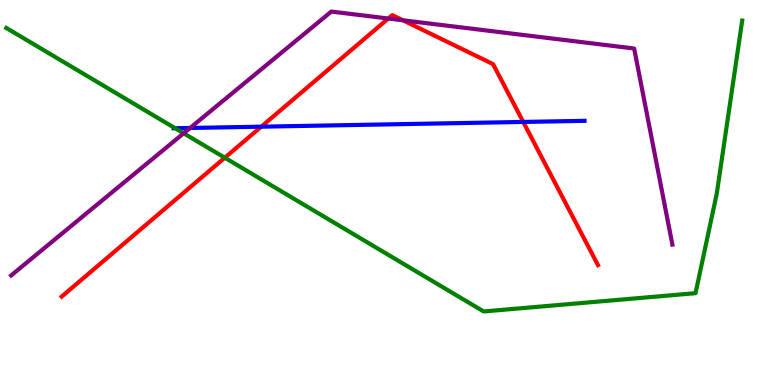[{'lines': ['blue', 'red'], 'intersections': [{'x': 3.37, 'y': 6.71}, {'x': 6.75, 'y': 6.83}]}, {'lines': ['green', 'red'], 'intersections': [{'x': 2.9, 'y': 5.9}]}, {'lines': ['purple', 'red'], 'intersections': [{'x': 5.01, 'y': 9.52}, {'x': 5.2, 'y': 9.47}]}, {'lines': ['blue', 'green'], 'intersections': [{'x': 2.26, 'y': 6.67}]}, {'lines': ['blue', 'purple'], 'intersections': [{'x': 2.45, 'y': 6.68}]}, {'lines': ['green', 'purple'], 'intersections': [{'x': 2.37, 'y': 6.54}]}]